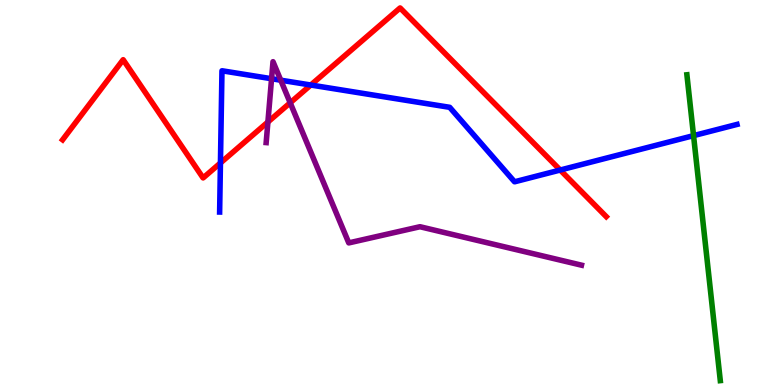[{'lines': ['blue', 'red'], 'intersections': [{'x': 2.84, 'y': 5.77}, {'x': 4.01, 'y': 7.79}, {'x': 7.23, 'y': 5.58}]}, {'lines': ['green', 'red'], 'intersections': []}, {'lines': ['purple', 'red'], 'intersections': [{'x': 3.46, 'y': 6.83}, {'x': 3.74, 'y': 7.33}]}, {'lines': ['blue', 'green'], 'intersections': [{'x': 8.95, 'y': 6.48}]}, {'lines': ['blue', 'purple'], 'intersections': [{'x': 3.5, 'y': 7.96}, {'x': 3.62, 'y': 7.92}]}, {'lines': ['green', 'purple'], 'intersections': []}]